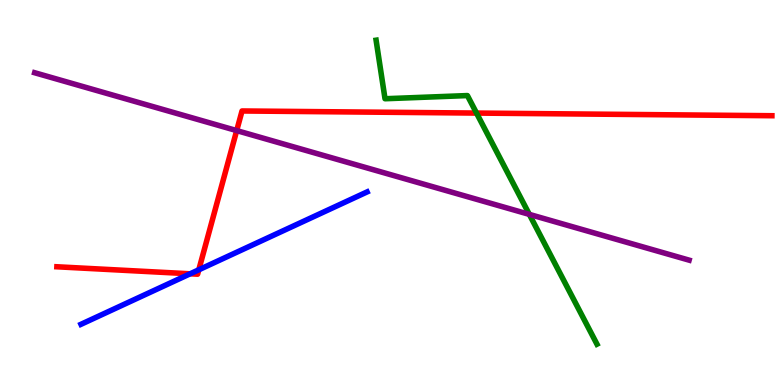[{'lines': ['blue', 'red'], 'intersections': [{'x': 2.45, 'y': 2.89}, {'x': 2.57, 'y': 2.99}]}, {'lines': ['green', 'red'], 'intersections': [{'x': 6.15, 'y': 7.06}]}, {'lines': ['purple', 'red'], 'intersections': [{'x': 3.05, 'y': 6.61}]}, {'lines': ['blue', 'green'], 'intersections': []}, {'lines': ['blue', 'purple'], 'intersections': []}, {'lines': ['green', 'purple'], 'intersections': [{'x': 6.83, 'y': 4.43}]}]